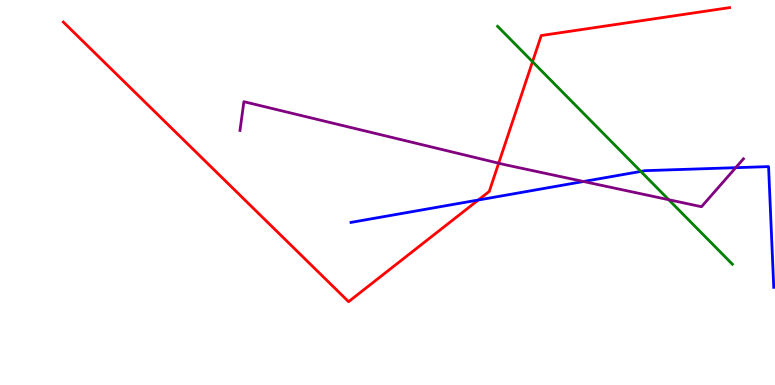[{'lines': ['blue', 'red'], 'intersections': [{'x': 6.17, 'y': 4.8}]}, {'lines': ['green', 'red'], 'intersections': [{'x': 6.87, 'y': 8.4}]}, {'lines': ['purple', 'red'], 'intersections': [{'x': 6.43, 'y': 5.76}]}, {'lines': ['blue', 'green'], 'intersections': [{'x': 8.27, 'y': 5.55}]}, {'lines': ['blue', 'purple'], 'intersections': [{'x': 7.53, 'y': 5.29}, {'x': 9.49, 'y': 5.64}]}, {'lines': ['green', 'purple'], 'intersections': [{'x': 8.63, 'y': 4.81}]}]